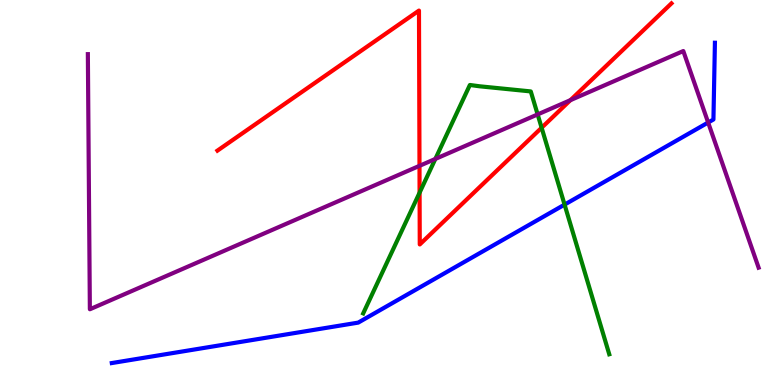[{'lines': ['blue', 'red'], 'intersections': []}, {'lines': ['green', 'red'], 'intersections': [{'x': 5.41, 'y': 5.0}, {'x': 6.99, 'y': 6.68}]}, {'lines': ['purple', 'red'], 'intersections': [{'x': 5.41, 'y': 5.69}, {'x': 7.36, 'y': 7.4}]}, {'lines': ['blue', 'green'], 'intersections': [{'x': 7.28, 'y': 4.69}]}, {'lines': ['blue', 'purple'], 'intersections': [{'x': 9.14, 'y': 6.82}]}, {'lines': ['green', 'purple'], 'intersections': [{'x': 5.62, 'y': 5.87}, {'x': 6.94, 'y': 7.03}]}]